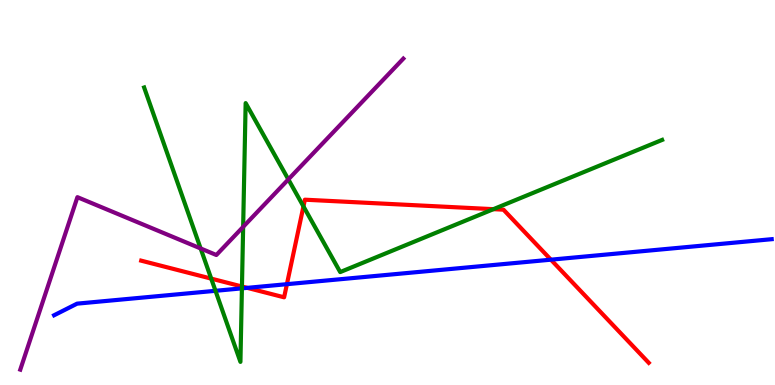[{'lines': ['blue', 'red'], 'intersections': [{'x': 3.19, 'y': 2.52}, {'x': 3.7, 'y': 2.62}, {'x': 7.11, 'y': 3.26}]}, {'lines': ['green', 'red'], 'intersections': [{'x': 2.73, 'y': 2.76}, {'x': 3.12, 'y': 2.56}, {'x': 3.92, 'y': 4.64}, {'x': 6.37, 'y': 4.57}]}, {'lines': ['purple', 'red'], 'intersections': []}, {'lines': ['blue', 'green'], 'intersections': [{'x': 2.78, 'y': 2.45}, {'x': 3.12, 'y': 2.51}]}, {'lines': ['blue', 'purple'], 'intersections': []}, {'lines': ['green', 'purple'], 'intersections': [{'x': 2.59, 'y': 3.55}, {'x': 3.14, 'y': 4.11}, {'x': 3.72, 'y': 5.34}]}]